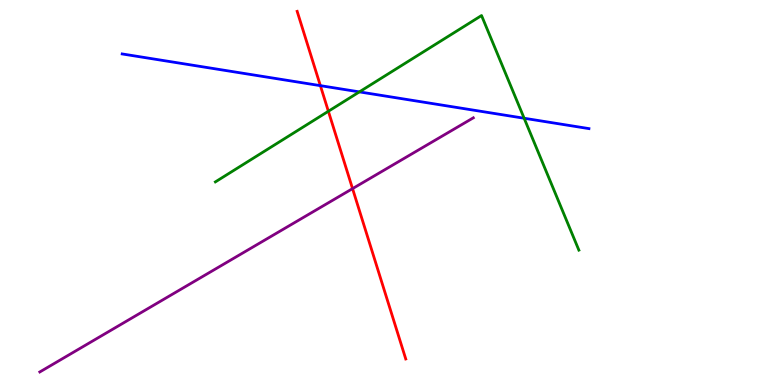[{'lines': ['blue', 'red'], 'intersections': [{'x': 4.13, 'y': 7.78}]}, {'lines': ['green', 'red'], 'intersections': [{'x': 4.24, 'y': 7.11}]}, {'lines': ['purple', 'red'], 'intersections': [{'x': 4.55, 'y': 5.1}]}, {'lines': ['blue', 'green'], 'intersections': [{'x': 4.64, 'y': 7.61}, {'x': 6.76, 'y': 6.93}]}, {'lines': ['blue', 'purple'], 'intersections': []}, {'lines': ['green', 'purple'], 'intersections': []}]